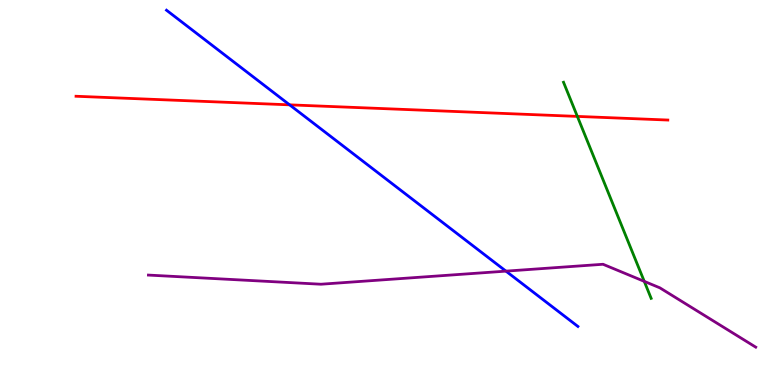[{'lines': ['blue', 'red'], 'intersections': [{'x': 3.74, 'y': 7.28}]}, {'lines': ['green', 'red'], 'intersections': [{'x': 7.45, 'y': 6.98}]}, {'lines': ['purple', 'red'], 'intersections': []}, {'lines': ['blue', 'green'], 'intersections': []}, {'lines': ['blue', 'purple'], 'intersections': [{'x': 6.53, 'y': 2.96}]}, {'lines': ['green', 'purple'], 'intersections': [{'x': 8.31, 'y': 2.69}]}]